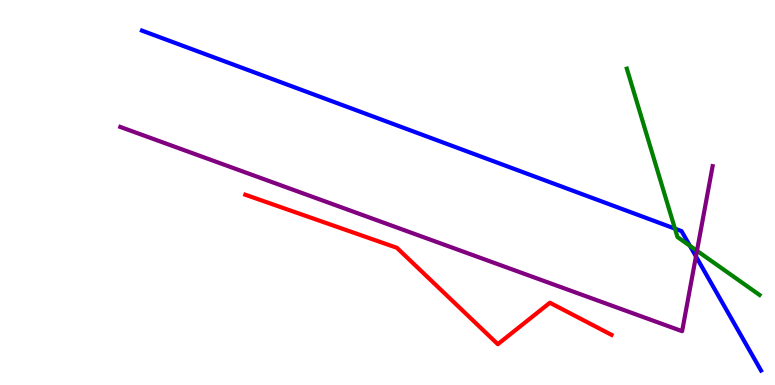[{'lines': ['blue', 'red'], 'intersections': []}, {'lines': ['green', 'red'], 'intersections': []}, {'lines': ['purple', 'red'], 'intersections': []}, {'lines': ['blue', 'green'], 'intersections': [{'x': 8.71, 'y': 4.06}, {'x': 8.9, 'y': 3.62}]}, {'lines': ['blue', 'purple'], 'intersections': [{'x': 8.98, 'y': 3.34}]}, {'lines': ['green', 'purple'], 'intersections': [{'x': 8.99, 'y': 3.49}]}]